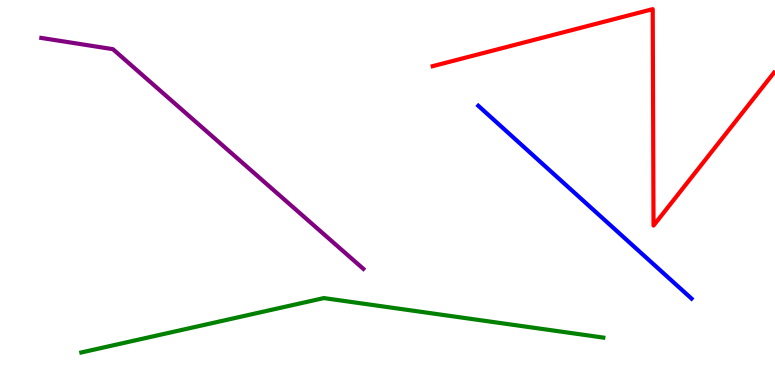[{'lines': ['blue', 'red'], 'intersections': []}, {'lines': ['green', 'red'], 'intersections': []}, {'lines': ['purple', 'red'], 'intersections': []}, {'lines': ['blue', 'green'], 'intersections': []}, {'lines': ['blue', 'purple'], 'intersections': []}, {'lines': ['green', 'purple'], 'intersections': []}]